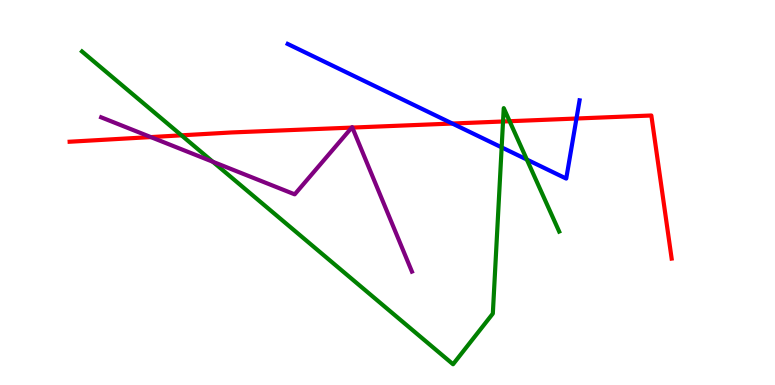[{'lines': ['blue', 'red'], 'intersections': [{'x': 5.84, 'y': 6.79}, {'x': 7.44, 'y': 6.92}]}, {'lines': ['green', 'red'], 'intersections': [{'x': 2.34, 'y': 6.49}, {'x': 6.49, 'y': 6.84}, {'x': 6.58, 'y': 6.85}]}, {'lines': ['purple', 'red'], 'intersections': [{'x': 1.95, 'y': 6.44}, {'x': 4.54, 'y': 6.69}, {'x': 4.55, 'y': 6.69}]}, {'lines': ['blue', 'green'], 'intersections': [{'x': 6.47, 'y': 6.17}, {'x': 6.8, 'y': 5.86}]}, {'lines': ['blue', 'purple'], 'intersections': []}, {'lines': ['green', 'purple'], 'intersections': [{'x': 2.75, 'y': 5.8}]}]